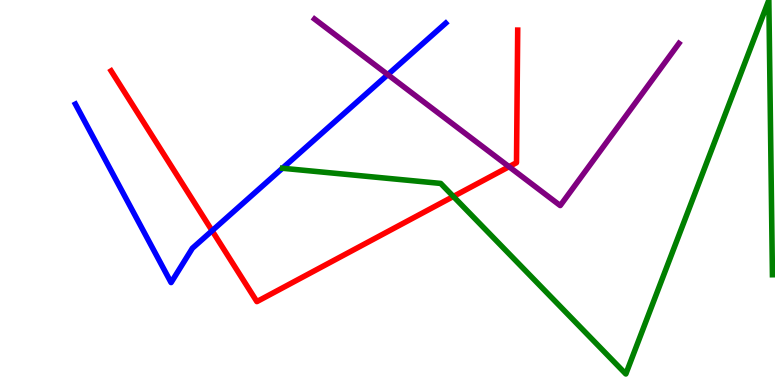[{'lines': ['blue', 'red'], 'intersections': [{'x': 2.74, 'y': 4.01}]}, {'lines': ['green', 'red'], 'intersections': [{'x': 5.85, 'y': 4.9}]}, {'lines': ['purple', 'red'], 'intersections': [{'x': 6.57, 'y': 5.67}]}, {'lines': ['blue', 'green'], 'intersections': []}, {'lines': ['blue', 'purple'], 'intersections': [{'x': 5.0, 'y': 8.06}]}, {'lines': ['green', 'purple'], 'intersections': []}]